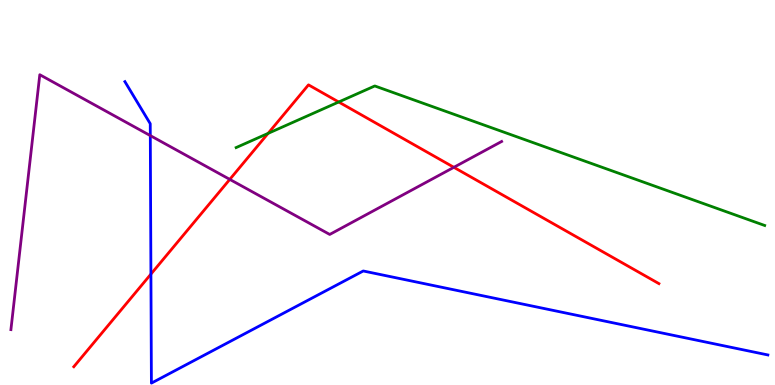[{'lines': ['blue', 'red'], 'intersections': [{'x': 1.95, 'y': 2.88}]}, {'lines': ['green', 'red'], 'intersections': [{'x': 3.46, 'y': 6.54}, {'x': 4.37, 'y': 7.35}]}, {'lines': ['purple', 'red'], 'intersections': [{'x': 2.96, 'y': 5.34}, {'x': 5.86, 'y': 5.65}]}, {'lines': ['blue', 'green'], 'intersections': []}, {'lines': ['blue', 'purple'], 'intersections': [{'x': 1.94, 'y': 6.48}]}, {'lines': ['green', 'purple'], 'intersections': []}]